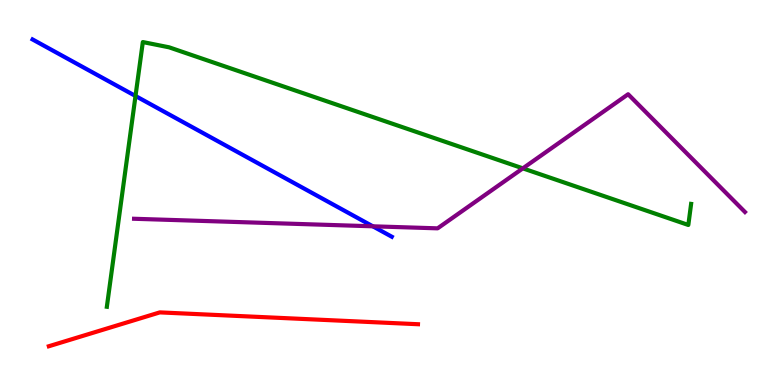[{'lines': ['blue', 'red'], 'intersections': []}, {'lines': ['green', 'red'], 'intersections': []}, {'lines': ['purple', 'red'], 'intersections': []}, {'lines': ['blue', 'green'], 'intersections': [{'x': 1.75, 'y': 7.51}]}, {'lines': ['blue', 'purple'], 'intersections': [{'x': 4.81, 'y': 4.12}]}, {'lines': ['green', 'purple'], 'intersections': [{'x': 6.75, 'y': 5.63}]}]